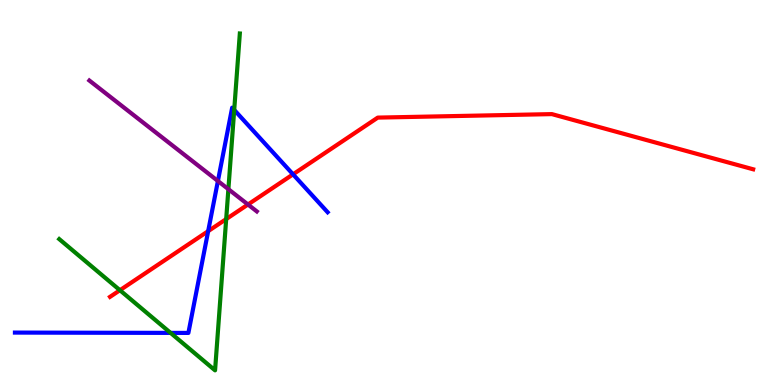[{'lines': ['blue', 'red'], 'intersections': [{'x': 2.69, 'y': 4.0}, {'x': 3.78, 'y': 5.47}]}, {'lines': ['green', 'red'], 'intersections': [{'x': 1.55, 'y': 2.46}, {'x': 2.92, 'y': 4.31}]}, {'lines': ['purple', 'red'], 'intersections': [{'x': 3.2, 'y': 4.69}]}, {'lines': ['blue', 'green'], 'intersections': [{'x': 2.2, 'y': 1.35}, {'x': 3.02, 'y': 7.15}]}, {'lines': ['blue', 'purple'], 'intersections': [{'x': 2.81, 'y': 5.3}]}, {'lines': ['green', 'purple'], 'intersections': [{'x': 2.95, 'y': 5.09}]}]